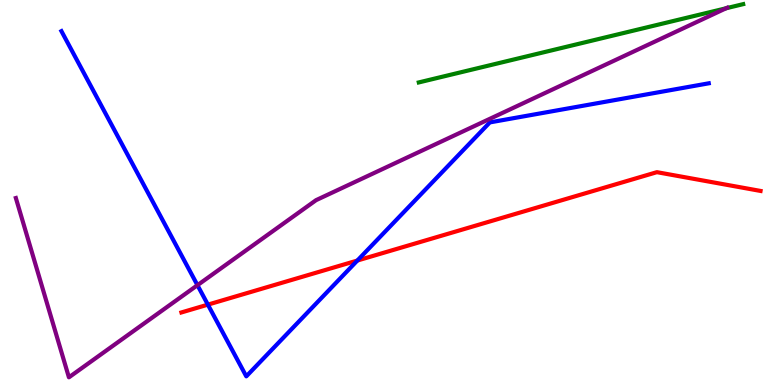[{'lines': ['blue', 'red'], 'intersections': [{'x': 2.68, 'y': 2.09}, {'x': 4.61, 'y': 3.23}]}, {'lines': ['green', 'red'], 'intersections': []}, {'lines': ['purple', 'red'], 'intersections': []}, {'lines': ['blue', 'green'], 'intersections': []}, {'lines': ['blue', 'purple'], 'intersections': [{'x': 2.55, 'y': 2.59}]}, {'lines': ['green', 'purple'], 'intersections': [{'x': 9.37, 'y': 9.78}]}]